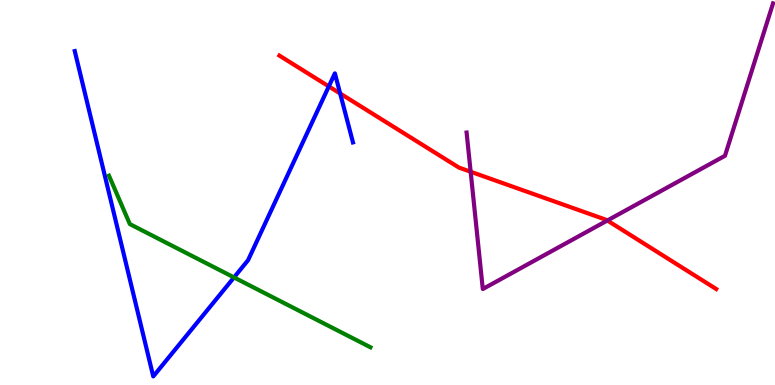[{'lines': ['blue', 'red'], 'intersections': [{'x': 4.24, 'y': 7.76}, {'x': 4.39, 'y': 7.57}]}, {'lines': ['green', 'red'], 'intersections': []}, {'lines': ['purple', 'red'], 'intersections': [{'x': 6.07, 'y': 5.54}, {'x': 7.84, 'y': 4.27}]}, {'lines': ['blue', 'green'], 'intersections': [{'x': 3.02, 'y': 2.79}]}, {'lines': ['blue', 'purple'], 'intersections': []}, {'lines': ['green', 'purple'], 'intersections': []}]